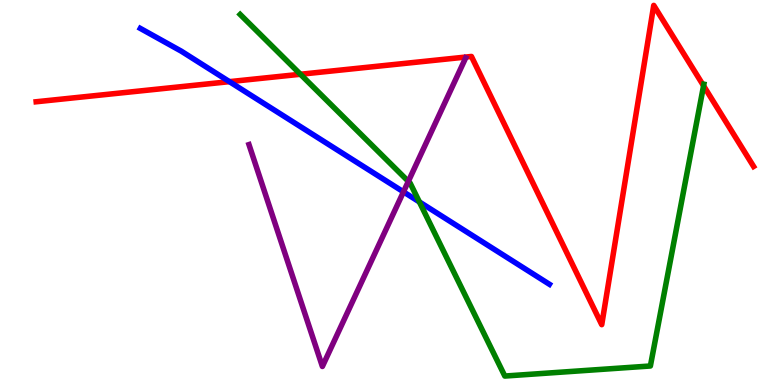[{'lines': ['blue', 'red'], 'intersections': [{'x': 2.96, 'y': 7.88}]}, {'lines': ['green', 'red'], 'intersections': [{'x': 3.88, 'y': 8.07}, {'x': 9.08, 'y': 7.77}]}, {'lines': ['purple', 'red'], 'intersections': []}, {'lines': ['blue', 'green'], 'intersections': [{'x': 5.41, 'y': 4.76}]}, {'lines': ['blue', 'purple'], 'intersections': [{'x': 5.21, 'y': 5.02}]}, {'lines': ['green', 'purple'], 'intersections': [{'x': 5.27, 'y': 5.29}]}]